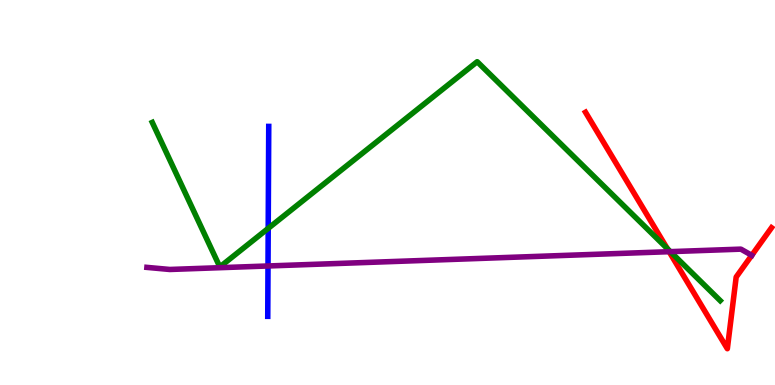[{'lines': ['blue', 'red'], 'intersections': []}, {'lines': ['green', 'red'], 'intersections': [{'x': 8.61, 'y': 3.54}]}, {'lines': ['purple', 'red'], 'intersections': [{'x': 8.63, 'y': 3.46}, {'x': 9.7, 'y': 3.37}]}, {'lines': ['blue', 'green'], 'intersections': [{'x': 3.46, 'y': 4.07}]}, {'lines': ['blue', 'purple'], 'intersections': [{'x': 3.46, 'y': 3.09}]}, {'lines': ['green', 'purple'], 'intersections': [{'x': 8.65, 'y': 3.46}]}]